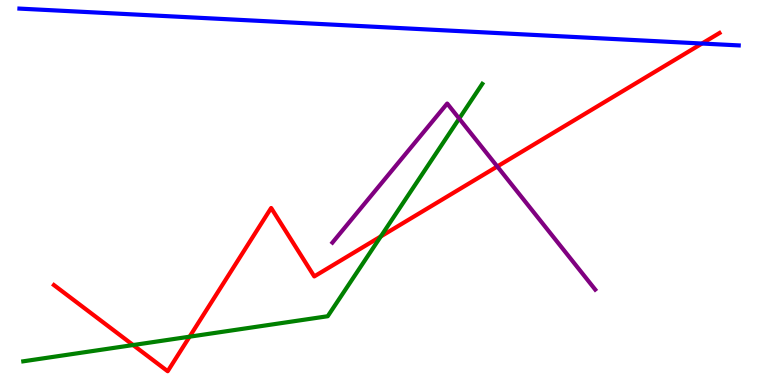[{'lines': ['blue', 'red'], 'intersections': [{'x': 9.06, 'y': 8.87}]}, {'lines': ['green', 'red'], 'intersections': [{'x': 1.72, 'y': 1.04}, {'x': 2.45, 'y': 1.25}, {'x': 4.91, 'y': 3.86}]}, {'lines': ['purple', 'red'], 'intersections': [{'x': 6.42, 'y': 5.68}]}, {'lines': ['blue', 'green'], 'intersections': []}, {'lines': ['blue', 'purple'], 'intersections': []}, {'lines': ['green', 'purple'], 'intersections': [{'x': 5.93, 'y': 6.92}]}]